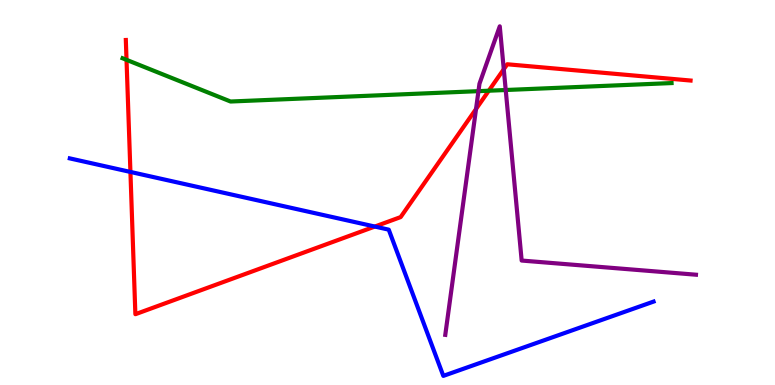[{'lines': ['blue', 'red'], 'intersections': [{'x': 1.68, 'y': 5.53}, {'x': 4.84, 'y': 4.12}]}, {'lines': ['green', 'red'], 'intersections': [{'x': 1.63, 'y': 8.45}, {'x': 6.31, 'y': 7.64}]}, {'lines': ['purple', 'red'], 'intersections': [{'x': 6.14, 'y': 7.17}, {'x': 6.5, 'y': 8.2}]}, {'lines': ['blue', 'green'], 'intersections': []}, {'lines': ['blue', 'purple'], 'intersections': []}, {'lines': ['green', 'purple'], 'intersections': [{'x': 6.17, 'y': 7.63}, {'x': 6.53, 'y': 7.66}]}]